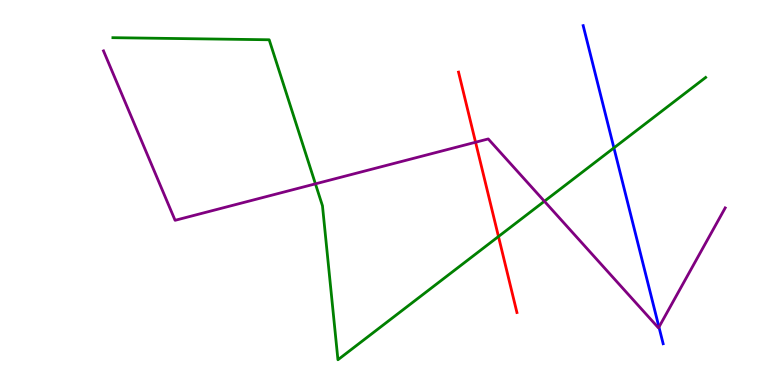[{'lines': ['blue', 'red'], 'intersections': []}, {'lines': ['green', 'red'], 'intersections': [{'x': 6.43, 'y': 3.86}]}, {'lines': ['purple', 'red'], 'intersections': [{'x': 6.14, 'y': 6.31}]}, {'lines': ['blue', 'green'], 'intersections': [{'x': 7.92, 'y': 6.16}]}, {'lines': ['blue', 'purple'], 'intersections': [{'x': 8.5, 'y': 1.51}]}, {'lines': ['green', 'purple'], 'intersections': [{'x': 4.07, 'y': 5.22}, {'x': 7.02, 'y': 4.77}]}]